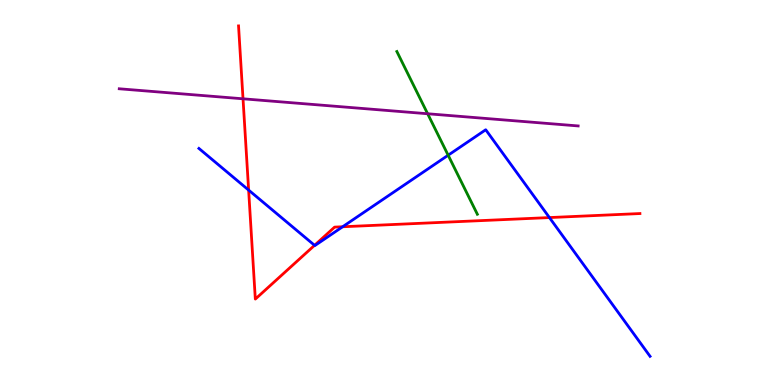[{'lines': ['blue', 'red'], 'intersections': [{'x': 3.21, 'y': 5.06}, {'x': 4.06, 'y': 3.63}, {'x': 4.42, 'y': 4.11}, {'x': 7.09, 'y': 4.35}]}, {'lines': ['green', 'red'], 'intersections': []}, {'lines': ['purple', 'red'], 'intersections': [{'x': 3.14, 'y': 7.43}]}, {'lines': ['blue', 'green'], 'intersections': [{'x': 5.78, 'y': 5.97}]}, {'lines': ['blue', 'purple'], 'intersections': []}, {'lines': ['green', 'purple'], 'intersections': [{'x': 5.52, 'y': 7.05}]}]